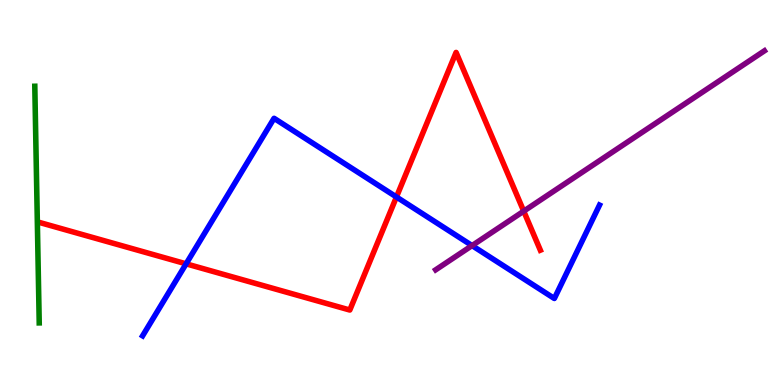[{'lines': ['blue', 'red'], 'intersections': [{'x': 2.4, 'y': 3.15}, {'x': 5.12, 'y': 4.88}]}, {'lines': ['green', 'red'], 'intersections': []}, {'lines': ['purple', 'red'], 'intersections': [{'x': 6.76, 'y': 4.52}]}, {'lines': ['blue', 'green'], 'intersections': []}, {'lines': ['blue', 'purple'], 'intersections': [{'x': 6.09, 'y': 3.62}]}, {'lines': ['green', 'purple'], 'intersections': []}]